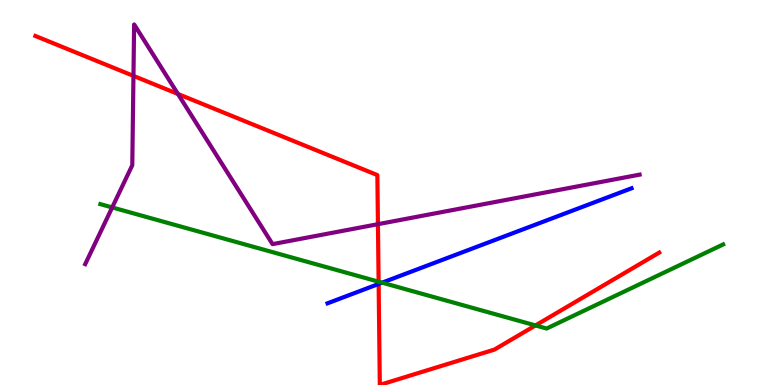[{'lines': ['blue', 'red'], 'intersections': [{'x': 4.89, 'y': 2.62}]}, {'lines': ['green', 'red'], 'intersections': [{'x': 4.89, 'y': 2.68}, {'x': 6.91, 'y': 1.55}]}, {'lines': ['purple', 'red'], 'intersections': [{'x': 1.72, 'y': 8.03}, {'x': 2.3, 'y': 7.56}, {'x': 4.88, 'y': 4.18}]}, {'lines': ['blue', 'green'], 'intersections': [{'x': 4.93, 'y': 2.66}]}, {'lines': ['blue', 'purple'], 'intersections': []}, {'lines': ['green', 'purple'], 'intersections': [{'x': 1.45, 'y': 4.61}]}]